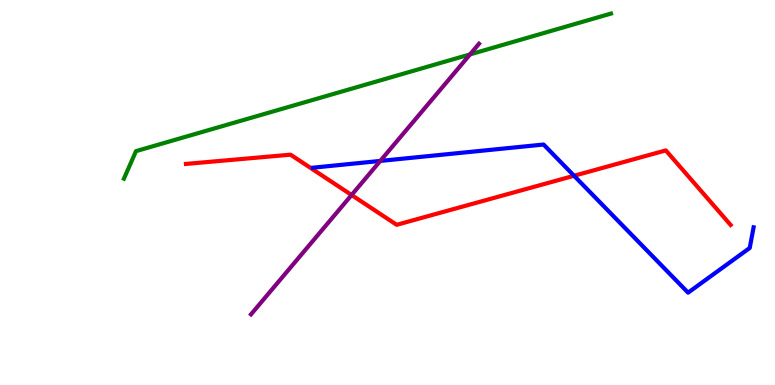[{'lines': ['blue', 'red'], 'intersections': [{'x': 7.41, 'y': 5.43}]}, {'lines': ['green', 'red'], 'intersections': []}, {'lines': ['purple', 'red'], 'intersections': [{'x': 4.54, 'y': 4.93}]}, {'lines': ['blue', 'green'], 'intersections': []}, {'lines': ['blue', 'purple'], 'intersections': [{'x': 4.91, 'y': 5.82}]}, {'lines': ['green', 'purple'], 'intersections': [{'x': 6.07, 'y': 8.59}]}]